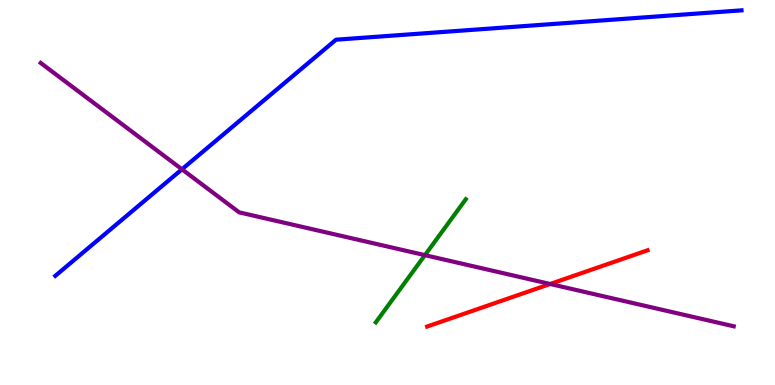[{'lines': ['blue', 'red'], 'intersections': []}, {'lines': ['green', 'red'], 'intersections': []}, {'lines': ['purple', 'red'], 'intersections': [{'x': 7.1, 'y': 2.62}]}, {'lines': ['blue', 'green'], 'intersections': []}, {'lines': ['blue', 'purple'], 'intersections': [{'x': 2.35, 'y': 5.6}]}, {'lines': ['green', 'purple'], 'intersections': [{'x': 5.48, 'y': 3.37}]}]